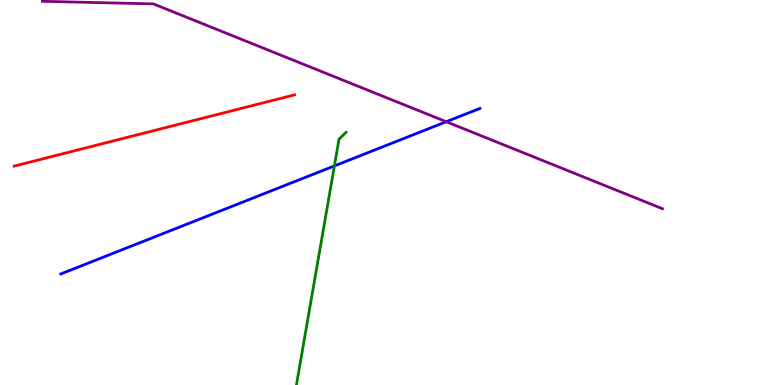[{'lines': ['blue', 'red'], 'intersections': []}, {'lines': ['green', 'red'], 'intersections': []}, {'lines': ['purple', 'red'], 'intersections': []}, {'lines': ['blue', 'green'], 'intersections': [{'x': 4.31, 'y': 5.69}]}, {'lines': ['blue', 'purple'], 'intersections': [{'x': 5.76, 'y': 6.84}]}, {'lines': ['green', 'purple'], 'intersections': []}]